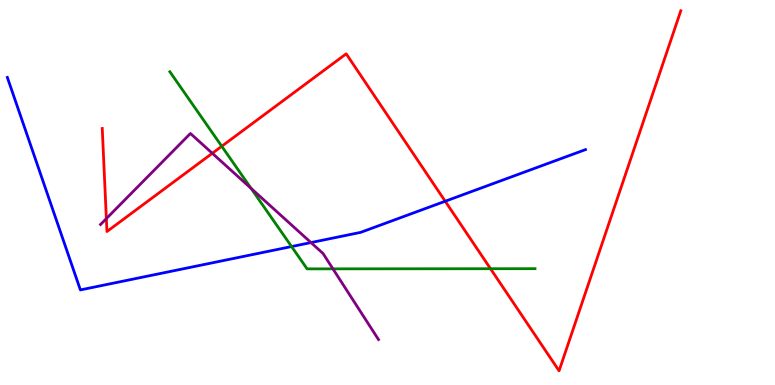[{'lines': ['blue', 'red'], 'intersections': [{'x': 5.74, 'y': 4.77}]}, {'lines': ['green', 'red'], 'intersections': [{'x': 2.86, 'y': 6.2}, {'x': 6.33, 'y': 3.02}]}, {'lines': ['purple', 'red'], 'intersections': [{'x': 1.37, 'y': 4.32}, {'x': 2.74, 'y': 6.02}]}, {'lines': ['blue', 'green'], 'intersections': [{'x': 3.76, 'y': 3.6}]}, {'lines': ['blue', 'purple'], 'intersections': [{'x': 4.01, 'y': 3.7}]}, {'lines': ['green', 'purple'], 'intersections': [{'x': 3.24, 'y': 5.11}, {'x': 4.3, 'y': 3.02}]}]